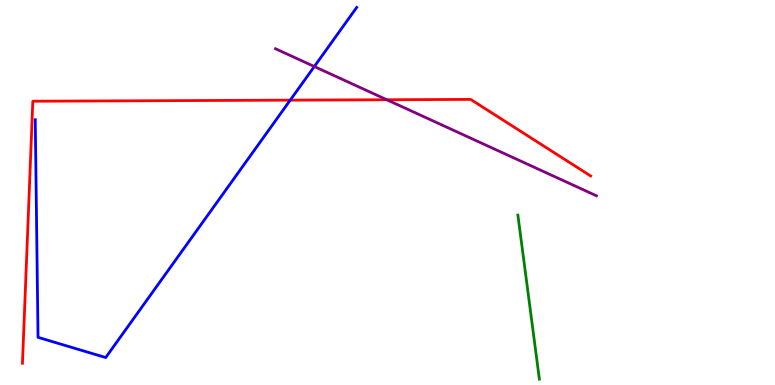[{'lines': ['blue', 'red'], 'intersections': [{'x': 3.74, 'y': 7.4}]}, {'lines': ['green', 'red'], 'intersections': []}, {'lines': ['purple', 'red'], 'intersections': [{'x': 4.99, 'y': 7.41}]}, {'lines': ['blue', 'green'], 'intersections': []}, {'lines': ['blue', 'purple'], 'intersections': [{'x': 4.06, 'y': 8.27}]}, {'lines': ['green', 'purple'], 'intersections': []}]